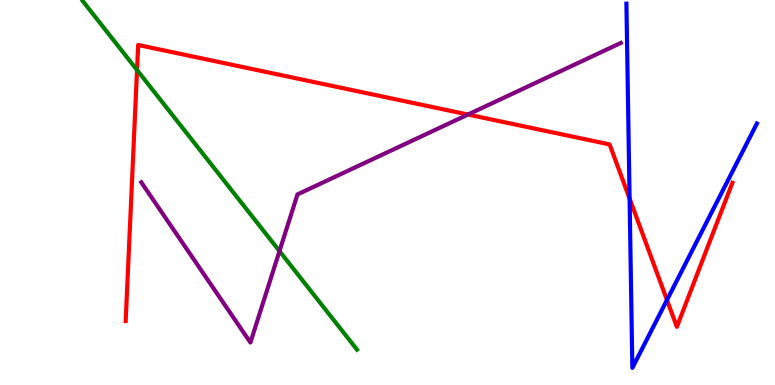[{'lines': ['blue', 'red'], 'intersections': [{'x': 8.12, 'y': 4.84}, {'x': 8.61, 'y': 2.21}]}, {'lines': ['green', 'red'], 'intersections': [{'x': 1.77, 'y': 8.18}]}, {'lines': ['purple', 'red'], 'intersections': [{'x': 6.04, 'y': 7.02}]}, {'lines': ['blue', 'green'], 'intersections': []}, {'lines': ['blue', 'purple'], 'intersections': []}, {'lines': ['green', 'purple'], 'intersections': [{'x': 3.61, 'y': 3.48}]}]